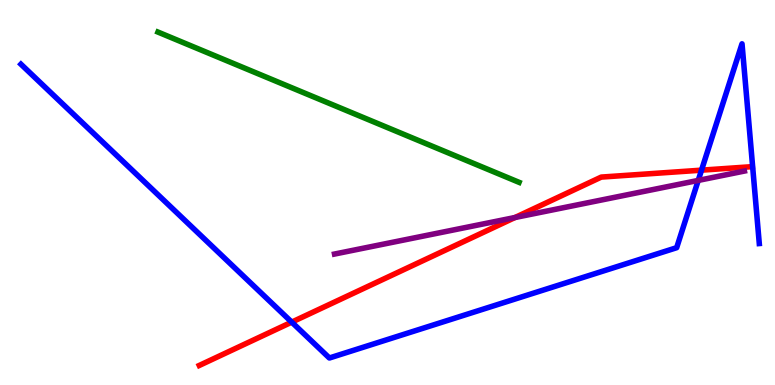[{'lines': ['blue', 'red'], 'intersections': [{'x': 3.76, 'y': 1.63}, {'x': 9.05, 'y': 5.58}]}, {'lines': ['green', 'red'], 'intersections': []}, {'lines': ['purple', 'red'], 'intersections': [{'x': 6.65, 'y': 4.35}]}, {'lines': ['blue', 'green'], 'intersections': []}, {'lines': ['blue', 'purple'], 'intersections': [{'x': 9.01, 'y': 5.31}]}, {'lines': ['green', 'purple'], 'intersections': []}]